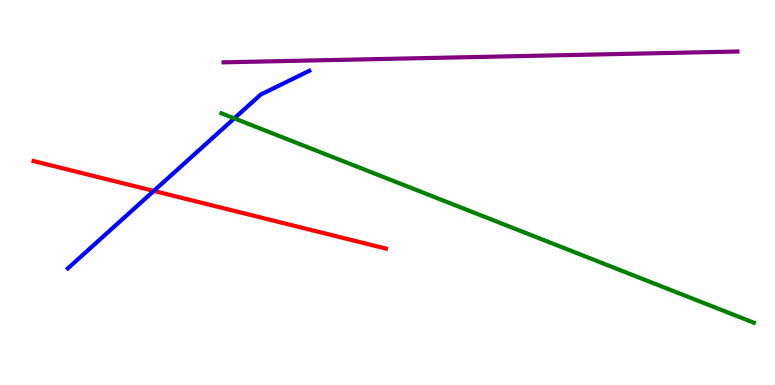[{'lines': ['blue', 'red'], 'intersections': [{'x': 1.98, 'y': 5.04}]}, {'lines': ['green', 'red'], 'intersections': []}, {'lines': ['purple', 'red'], 'intersections': []}, {'lines': ['blue', 'green'], 'intersections': [{'x': 3.02, 'y': 6.93}]}, {'lines': ['blue', 'purple'], 'intersections': []}, {'lines': ['green', 'purple'], 'intersections': []}]